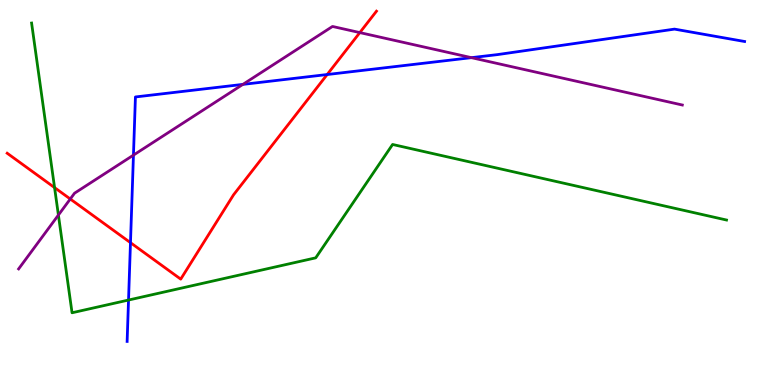[{'lines': ['blue', 'red'], 'intersections': [{'x': 1.68, 'y': 3.7}, {'x': 4.22, 'y': 8.06}]}, {'lines': ['green', 'red'], 'intersections': [{'x': 0.704, 'y': 5.13}]}, {'lines': ['purple', 'red'], 'intersections': [{'x': 0.907, 'y': 4.83}, {'x': 4.64, 'y': 9.15}]}, {'lines': ['blue', 'green'], 'intersections': [{'x': 1.66, 'y': 2.21}]}, {'lines': ['blue', 'purple'], 'intersections': [{'x': 1.72, 'y': 5.97}, {'x': 3.13, 'y': 7.81}, {'x': 6.08, 'y': 8.5}]}, {'lines': ['green', 'purple'], 'intersections': [{'x': 0.754, 'y': 4.41}]}]